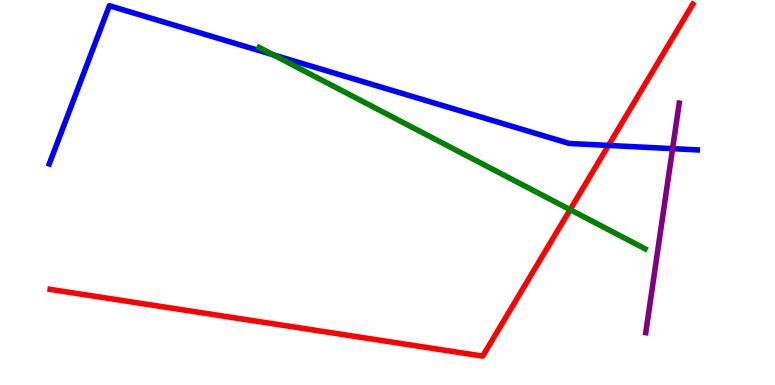[{'lines': ['blue', 'red'], 'intersections': [{'x': 7.85, 'y': 6.22}]}, {'lines': ['green', 'red'], 'intersections': [{'x': 7.36, 'y': 4.55}]}, {'lines': ['purple', 'red'], 'intersections': []}, {'lines': ['blue', 'green'], 'intersections': [{'x': 3.53, 'y': 8.58}]}, {'lines': ['blue', 'purple'], 'intersections': [{'x': 8.68, 'y': 6.14}]}, {'lines': ['green', 'purple'], 'intersections': []}]